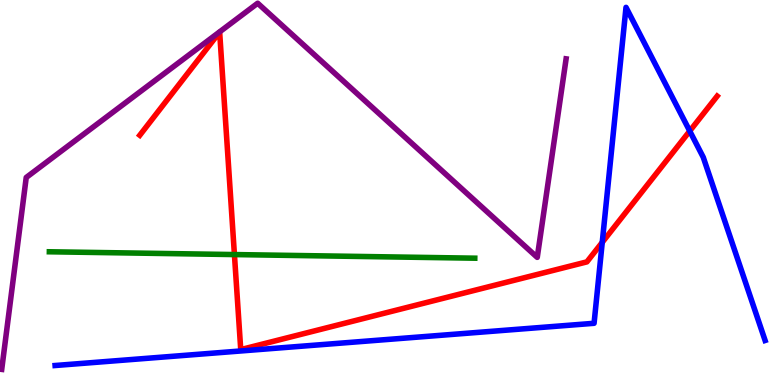[{'lines': ['blue', 'red'], 'intersections': [{'x': 7.77, 'y': 3.71}, {'x': 8.9, 'y': 6.6}]}, {'lines': ['green', 'red'], 'intersections': [{'x': 3.02, 'y': 3.39}]}, {'lines': ['purple', 'red'], 'intersections': []}, {'lines': ['blue', 'green'], 'intersections': []}, {'lines': ['blue', 'purple'], 'intersections': []}, {'lines': ['green', 'purple'], 'intersections': []}]